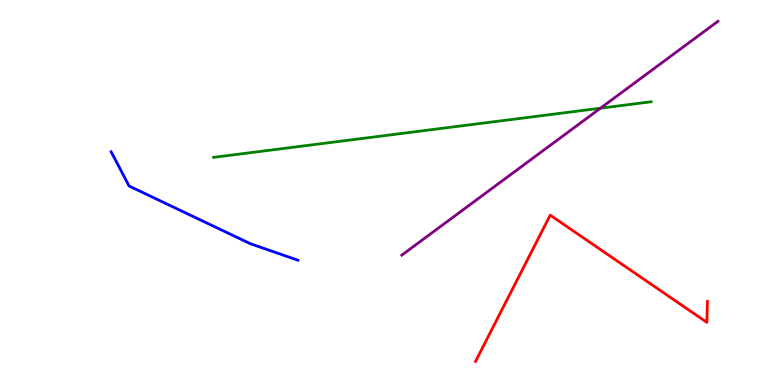[{'lines': ['blue', 'red'], 'intersections': []}, {'lines': ['green', 'red'], 'intersections': []}, {'lines': ['purple', 'red'], 'intersections': []}, {'lines': ['blue', 'green'], 'intersections': []}, {'lines': ['blue', 'purple'], 'intersections': []}, {'lines': ['green', 'purple'], 'intersections': [{'x': 7.75, 'y': 7.19}]}]